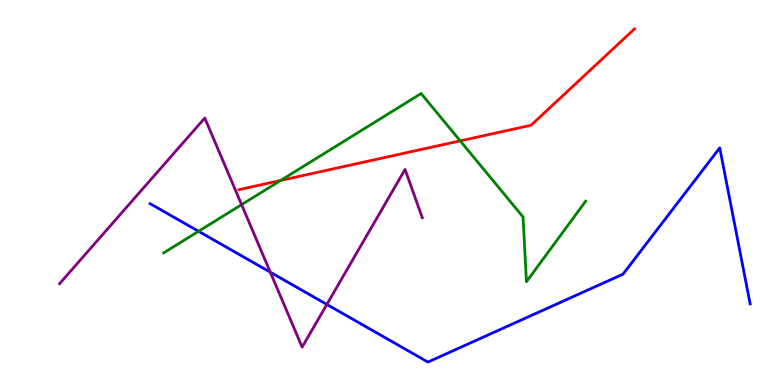[{'lines': ['blue', 'red'], 'intersections': []}, {'lines': ['green', 'red'], 'intersections': [{'x': 3.62, 'y': 5.31}, {'x': 5.94, 'y': 6.34}]}, {'lines': ['purple', 'red'], 'intersections': []}, {'lines': ['blue', 'green'], 'intersections': [{'x': 2.56, 'y': 3.99}]}, {'lines': ['blue', 'purple'], 'intersections': [{'x': 3.49, 'y': 2.93}, {'x': 4.22, 'y': 2.09}]}, {'lines': ['green', 'purple'], 'intersections': [{'x': 3.12, 'y': 4.68}]}]